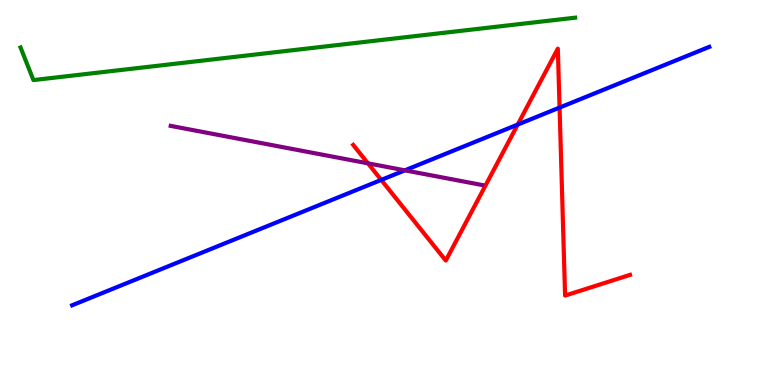[{'lines': ['blue', 'red'], 'intersections': [{'x': 4.92, 'y': 5.33}, {'x': 6.68, 'y': 6.76}, {'x': 7.22, 'y': 7.21}]}, {'lines': ['green', 'red'], 'intersections': []}, {'lines': ['purple', 'red'], 'intersections': [{'x': 4.75, 'y': 5.76}]}, {'lines': ['blue', 'green'], 'intersections': []}, {'lines': ['blue', 'purple'], 'intersections': [{'x': 5.22, 'y': 5.58}]}, {'lines': ['green', 'purple'], 'intersections': []}]